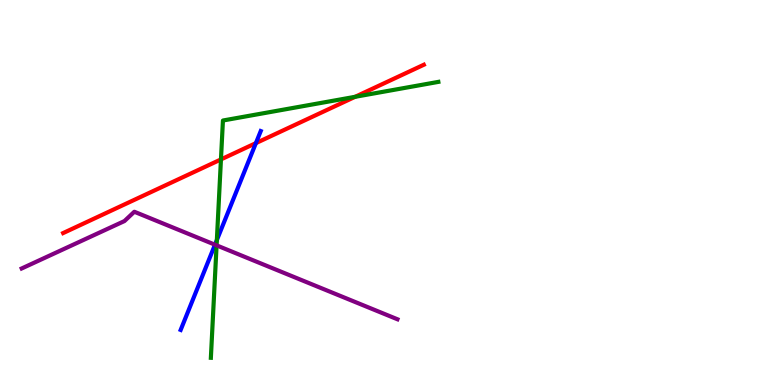[{'lines': ['blue', 'red'], 'intersections': [{'x': 3.3, 'y': 6.28}]}, {'lines': ['green', 'red'], 'intersections': [{'x': 2.85, 'y': 5.86}, {'x': 4.58, 'y': 7.49}]}, {'lines': ['purple', 'red'], 'intersections': []}, {'lines': ['blue', 'green'], 'intersections': [{'x': 2.8, 'y': 3.76}]}, {'lines': ['blue', 'purple'], 'intersections': [{'x': 2.77, 'y': 3.64}]}, {'lines': ['green', 'purple'], 'intersections': [{'x': 2.79, 'y': 3.63}]}]